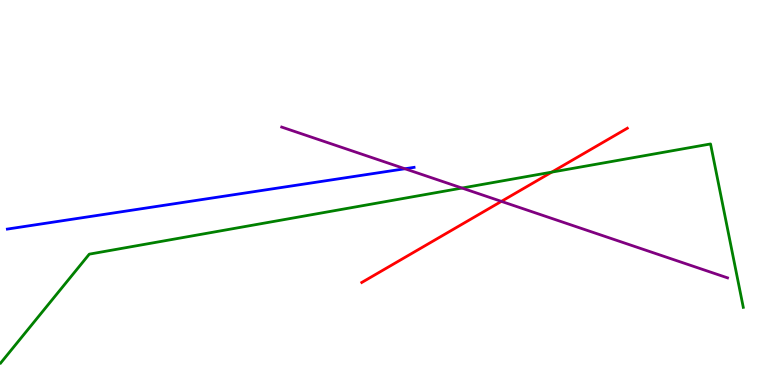[{'lines': ['blue', 'red'], 'intersections': []}, {'lines': ['green', 'red'], 'intersections': [{'x': 7.12, 'y': 5.53}]}, {'lines': ['purple', 'red'], 'intersections': [{'x': 6.47, 'y': 4.77}]}, {'lines': ['blue', 'green'], 'intersections': []}, {'lines': ['blue', 'purple'], 'intersections': [{'x': 5.22, 'y': 5.62}]}, {'lines': ['green', 'purple'], 'intersections': [{'x': 5.96, 'y': 5.12}]}]